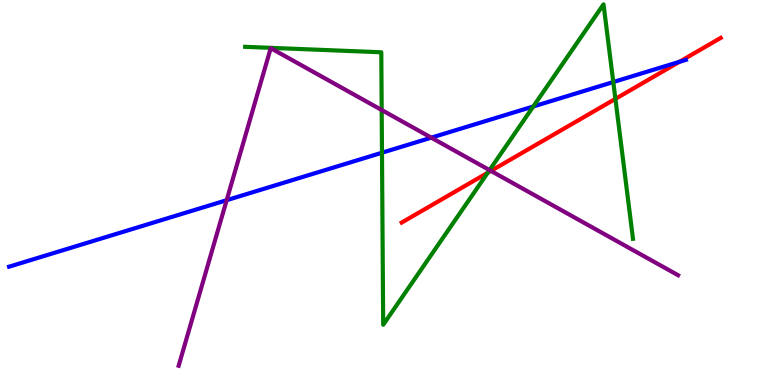[{'lines': ['blue', 'red'], 'intersections': [{'x': 8.77, 'y': 8.39}]}, {'lines': ['green', 'red'], 'intersections': [{'x': 6.29, 'y': 5.51}, {'x': 7.94, 'y': 7.43}]}, {'lines': ['purple', 'red'], 'intersections': [{'x': 6.33, 'y': 5.56}]}, {'lines': ['blue', 'green'], 'intersections': [{'x': 4.93, 'y': 6.03}, {'x': 6.88, 'y': 7.23}, {'x': 7.91, 'y': 7.87}]}, {'lines': ['blue', 'purple'], 'intersections': [{'x': 2.92, 'y': 4.8}, {'x': 5.57, 'y': 6.42}]}, {'lines': ['green', 'purple'], 'intersections': [{'x': 4.92, 'y': 7.14}, {'x': 6.32, 'y': 5.58}]}]